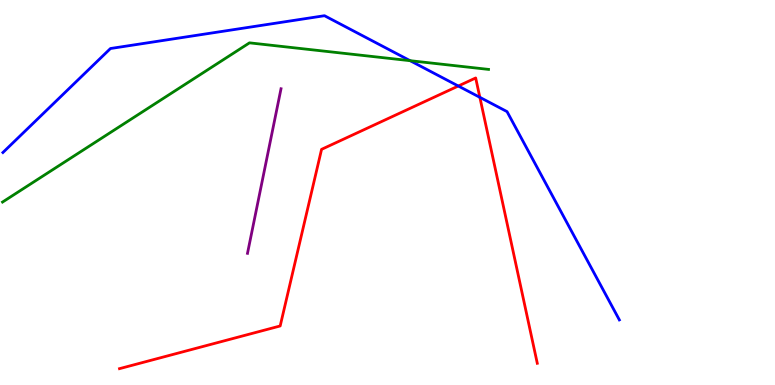[{'lines': ['blue', 'red'], 'intersections': [{'x': 5.91, 'y': 7.77}, {'x': 6.19, 'y': 7.47}]}, {'lines': ['green', 'red'], 'intersections': []}, {'lines': ['purple', 'red'], 'intersections': []}, {'lines': ['blue', 'green'], 'intersections': [{'x': 5.29, 'y': 8.42}]}, {'lines': ['blue', 'purple'], 'intersections': []}, {'lines': ['green', 'purple'], 'intersections': []}]